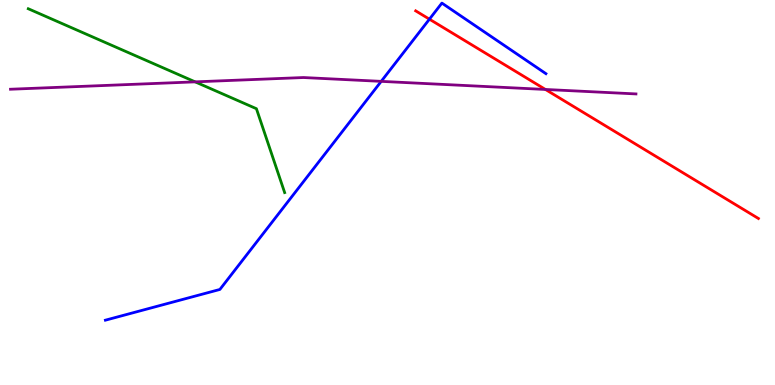[{'lines': ['blue', 'red'], 'intersections': [{'x': 5.54, 'y': 9.5}]}, {'lines': ['green', 'red'], 'intersections': []}, {'lines': ['purple', 'red'], 'intersections': [{'x': 7.04, 'y': 7.68}]}, {'lines': ['blue', 'green'], 'intersections': []}, {'lines': ['blue', 'purple'], 'intersections': [{'x': 4.92, 'y': 7.89}]}, {'lines': ['green', 'purple'], 'intersections': [{'x': 2.52, 'y': 7.87}]}]